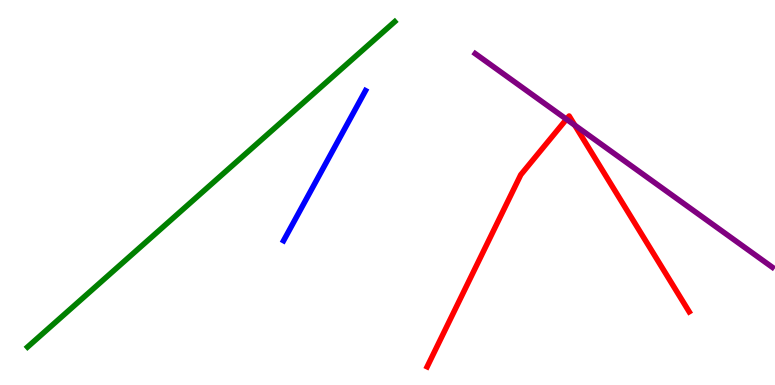[{'lines': ['blue', 'red'], 'intersections': []}, {'lines': ['green', 'red'], 'intersections': []}, {'lines': ['purple', 'red'], 'intersections': [{'x': 7.31, 'y': 6.9}, {'x': 7.42, 'y': 6.75}]}, {'lines': ['blue', 'green'], 'intersections': []}, {'lines': ['blue', 'purple'], 'intersections': []}, {'lines': ['green', 'purple'], 'intersections': []}]